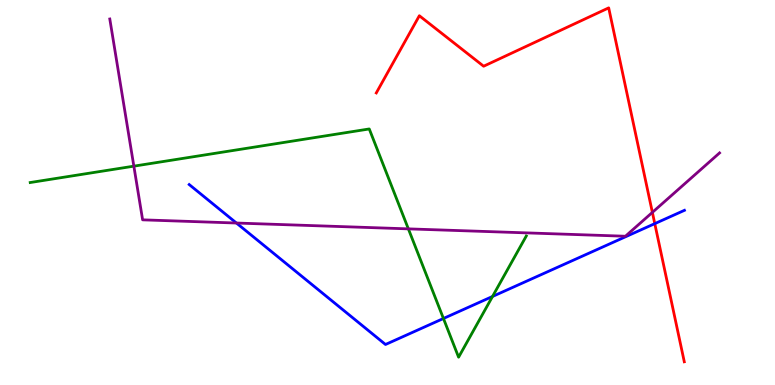[{'lines': ['blue', 'red'], 'intersections': [{'x': 8.45, 'y': 4.19}]}, {'lines': ['green', 'red'], 'intersections': []}, {'lines': ['purple', 'red'], 'intersections': [{'x': 8.42, 'y': 4.48}]}, {'lines': ['blue', 'green'], 'intersections': [{'x': 5.72, 'y': 1.73}, {'x': 6.36, 'y': 2.3}]}, {'lines': ['blue', 'purple'], 'intersections': [{'x': 3.05, 'y': 4.21}]}, {'lines': ['green', 'purple'], 'intersections': [{'x': 1.73, 'y': 5.68}, {'x': 5.27, 'y': 4.06}]}]